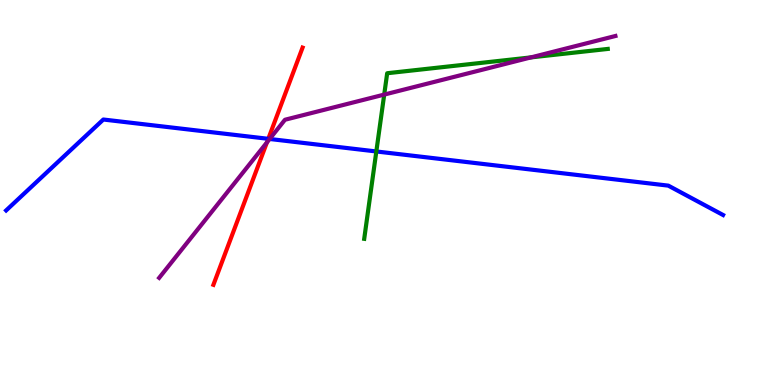[{'lines': ['blue', 'red'], 'intersections': [{'x': 3.46, 'y': 6.39}]}, {'lines': ['green', 'red'], 'intersections': []}, {'lines': ['purple', 'red'], 'intersections': [{'x': 3.44, 'y': 6.3}]}, {'lines': ['blue', 'green'], 'intersections': [{'x': 4.86, 'y': 6.07}]}, {'lines': ['blue', 'purple'], 'intersections': [{'x': 3.48, 'y': 6.39}]}, {'lines': ['green', 'purple'], 'intersections': [{'x': 4.96, 'y': 7.54}, {'x': 6.85, 'y': 8.51}]}]